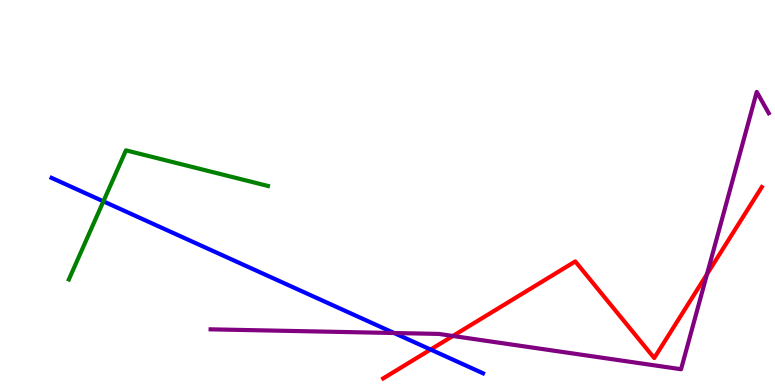[{'lines': ['blue', 'red'], 'intersections': [{'x': 5.56, 'y': 0.921}]}, {'lines': ['green', 'red'], 'intersections': []}, {'lines': ['purple', 'red'], 'intersections': [{'x': 5.84, 'y': 1.27}, {'x': 9.12, 'y': 2.88}]}, {'lines': ['blue', 'green'], 'intersections': [{'x': 1.33, 'y': 4.77}]}, {'lines': ['blue', 'purple'], 'intersections': [{'x': 5.09, 'y': 1.35}]}, {'lines': ['green', 'purple'], 'intersections': []}]